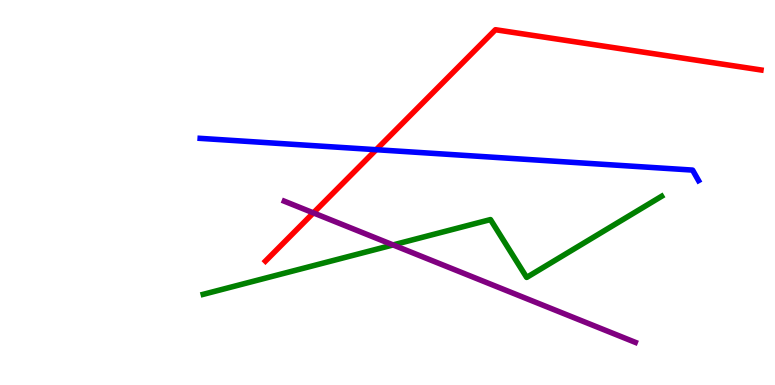[{'lines': ['blue', 'red'], 'intersections': [{'x': 4.85, 'y': 6.11}]}, {'lines': ['green', 'red'], 'intersections': []}, {'lines': ['purple', 'red'], 'intersections': [{'x': 4.04, 'y': 4.47}]}, {'lines': ['blue', 'green'], 'intersections': []}, {'lines': ['blue', 'purple'], 'intersections': []}, {'lines': ['green', 'purple'], 'intersections': [{'x': 5.07, 'y': 3.64}]}]